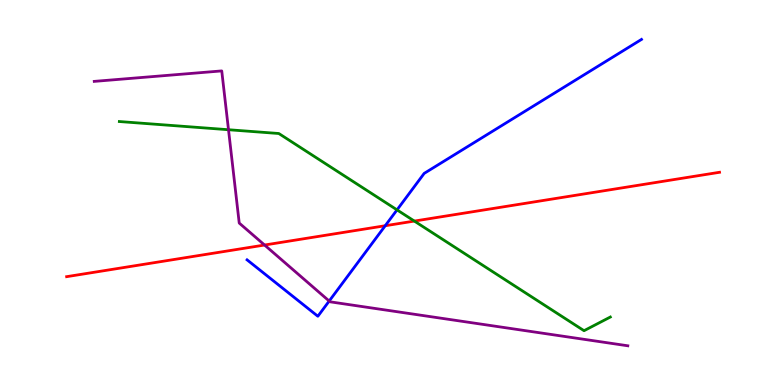[{'lines': ['blue', 'red'], 'intersections': [{'x': 4.97, 'y': 4.14}]}, {'lines': ['green', 'red'], 'intersections': [{'x': 5.35, 'y': 4.26}]}, {'lines': ['purple', 'red'], 'intersections': [{'x': 3.41, 'y': 3.64}]}, {'lines': ['blue', 'green'], 'intersections': [{'x': 5.12, 'y': 4.55}]}, {'lines': ['blue', 'purple'], 'intersections': [{'x': 4.25, 'y': 2.18}]}, {'lines': ['green', 'purple'], 'intersections': [{'x': 2.95, 'y': 6.63}]}]